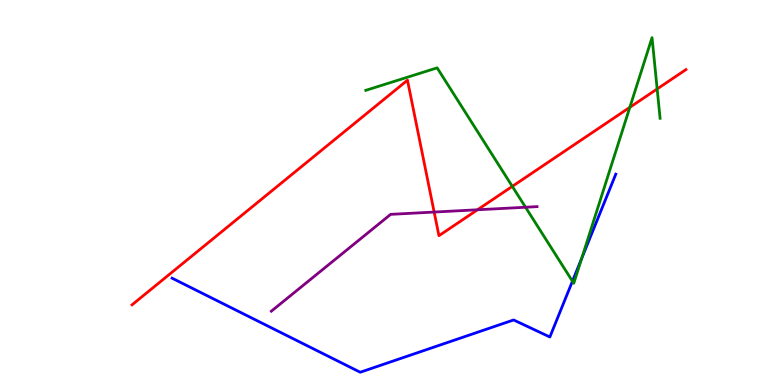[{'lines': ['blue', 'red'], 'intersections': []}, {'lines': ['green', 'red'], 'intersections': [{'x': 6.61, 'y': 5.16}, {'x': 8.13, 'y': 7.21}, {'x': 8.48, 'y': 7.69}]}, {'lines': ['purple', 'red'], 'intersections': [{'x': 5.6, 'y': 4.49}, {'x': 6.16, 'y': 4.55}]}, {'lines': ['blue', 'green'], 'intersections': [{'x': 7.39, 'y': 2.7}, {'x': 7.51, 'y': 3.29}]}, {'lines': ['blue', 'purple'], 'intersections': []}, {'lines': ['green', 'purple'], 'intersections': [{'x': 6.78, 'y': 4.62}]}]